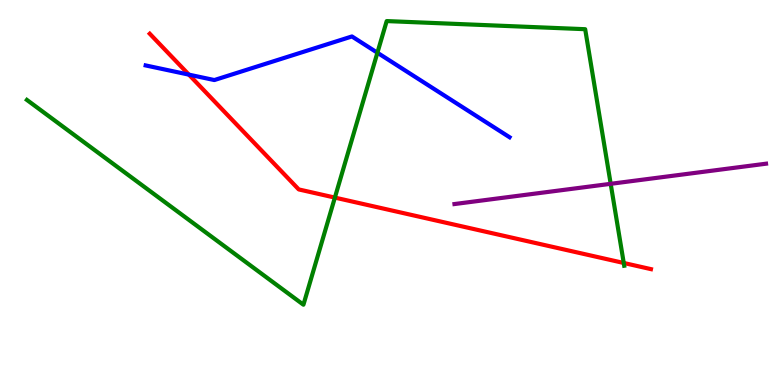[{'lines': ['blue', 'red'], 'intersections': [{'x': 2.44, 'y': 8.06}]}, {'lines': ['green', 'red'], 'intersections': [{'x': 4.32, 'y': 4.87}, {'x': 8.05, 'y': 3.17}]}, {'lines': ['purple', 'red'], 'intersections': []}, {'lines': ['blue', 'green'], 'intersections': [{'x': 4.87, 'y': 8.63}]}, {'lines': ['blue', 'purple'], 'intersections': []}, {'lines': ['green', 'purple'], 'intersections': [{'x': 7.88, 'y': 5.23}]}]